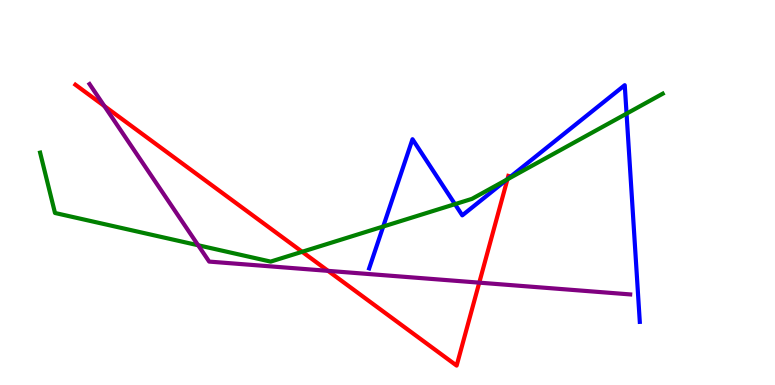[{'lines': ['blue', 'red'], 'intersections': [{'x': 6.55, 'y': 5.35}]}, {'lines': ['green', 'red'], 'intersections': [{'x': 3.9, 'y': 3.46}, {'x': 6.55, 'y': 5.34}]}, {'lines': ['purple', 'red'], 'intersections': [{'x': 1.35, 'y': 7.25}, {'x': 4.23, 'y': 2.96}, {'x': 6.18, 'y': 2.66}]}, {'lines': ['blue', 'green'], 'intersections': [{'x': 4.94, 'y': 4.12}, {'x': 5.87, 'y': 4.7}, {'x': 6.54, 'y': 5.34}, {'x': 8.08, 'y': 7.05}]}, {'lines': ['blue', 'purple'], 'intersections': []}, {'lines': ['green', 'purple'], 'intersections': [{'x': 2.56, 'y': 3.63}]}]